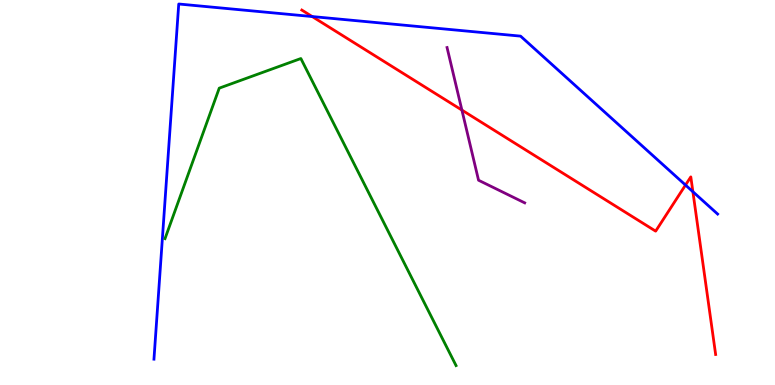[{'lines': ['blue', 'red'], 'intersections': [{'x': 4.03, 'y': 9.57}, {'x': 8.85, 'y': 5.19}, {'x': 8.94, 'y': 5.02}]}, {'lines': ['green', 'red'], 'intersections': []}, {'lines': ['purple', 'red'], 'intersections': [{'x': 5.96, 'y': 7.14}]}, {'lines': ['blue', 'green'], 'intersections': []}, {'lines': ['blue', 'purple'], 'intersections': []}, {'lines': ['green', 'purple'], 'intersections': []}]